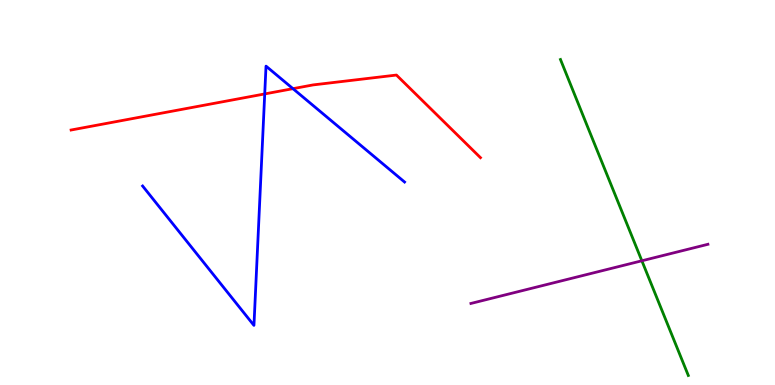[{'lines': ['blue', 'red'], 'intersections': [{'x': 3.42, 'y': 7.56}, {'x': 3.78, 'y': 7.7}]}, {'lines': ['green', 'red'], 'intersections': []}, {'lines': ['purple', 'red'], 'intersections': []}, {'lines': ['blue', 'green'], 'intersections': []}, {'lines': ['blue', 'purple'], 'intersections': []}, {'lines': ['green', 'purple'], 'intersections': [{'x': 8.28, 'y': 3.23}]}]